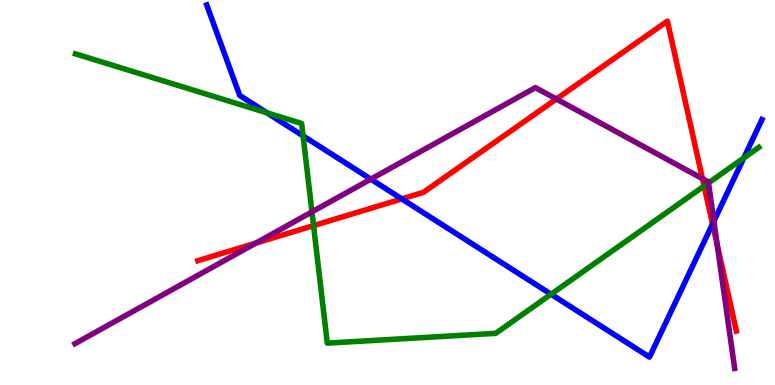[{'lines': ['blue', 'red'], 'intersections': [{'x': 5.18, 'y': 4.83}, {'x': 9.19, 'y': 4.18}]}, {'lines': ['green', 'red'], 'intersections': [{'x': 4.05, 'y': 4.14}, {'x': 9.09, 'y': 5.17}]}, {'lines': ['purple', 'red'], 'intersections': [{'x': 3.3, 'y': 3.68}, {'x': 7.18, 'y': 7.43}, {'x': 9.06, 'y': 5.36}, {'x': 9.26, 'y': 3.63}]}, {'lines': ['blue', 'green'], 'intersections': [{'x': 3.44, 'y': 7.07}, {'x': 3.91, 'y': 6.47}, {'x': 7.11, 'y': 2.36}, {'x': 9.6, 'y': 5.9}]}, {'lines': ['blue', 'purple'], 'intersections': [{'x': 4.78, 'y': 5.35}, {'x': 9.21, 'y': 4.26}]}, {'lines': ['green', 'purple'], 'intersections': [{'x': 4.03, 'y': 4.5}, {'x': 9.14, 'y': 5.25}]}]